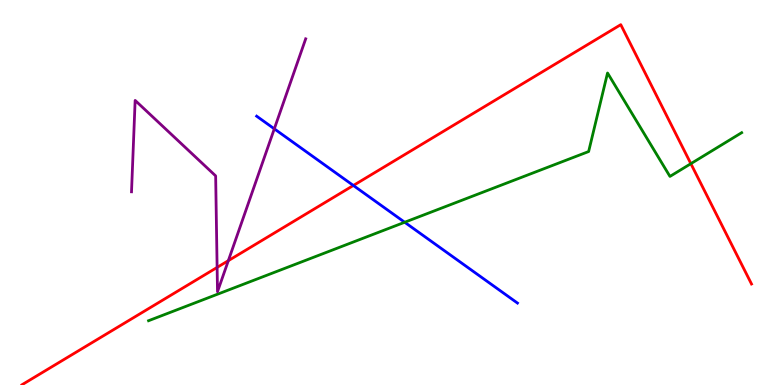[{'lines': ['blue', 'red'], 'intersections': [{'x': 4.56, 'y': 5.18}]}, {'lines': ['green', 'red'], 'intersections': [{'x': 8.91, 'y': 5.75}]}, {'lines': ['purple', 'red'], 'intersections': [{'x': 2.8, 'y': 3.05}, {'x': 2.95, 'y': 3.23}]}, {'lines': ['blue', 'green'], 'intersections': [{'x': 5.22, 'y': 4.23}]}, {'lines': ['blue', 'purple'], 'intersections': [{'x': 3.54, 'y': 6.65}]}, {'lines': ['green', 'purple'], 'intersections': []}]